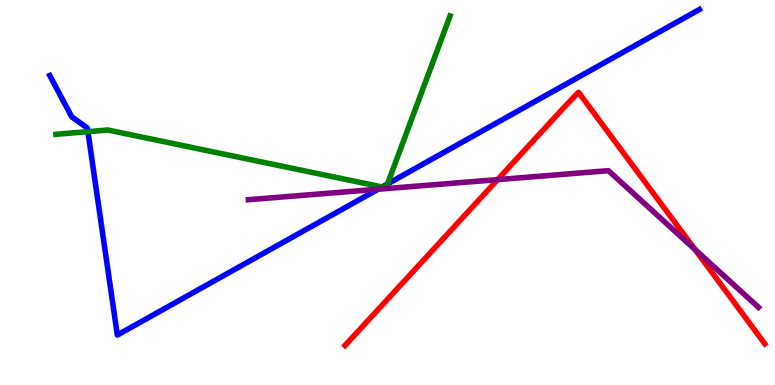[{'lines': ['blue', 'red'], 'intersections': []}, {'lines': ['green', 'red'], 'intersections': []}, {'lines': ['purple', 'red'], 'intersections': [{'x': 6.42, 'y': 5.33}, {'x': 8.97, 'y': 3.52}]}, {'lines': ['blue', 'green'], 'intersections': [{'x': 1.13, 'y': 6.58}, {'x': 4.93, 'y': 5.14}, {'x': 5.0, 'y': 5.22}]}, {'lines': ['blue', 'purple'], 'intersections': [{'x': 4.88, 'y': 5.08}]}, {'lines': ['green', 'purple'], 'intersections': []}]